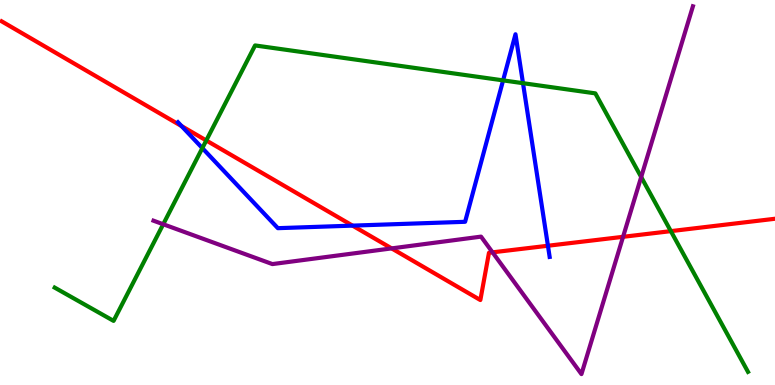[{'lines': ['blue', 'red'], 'intersections': [{'x': 2.34, 'y': 6.73}, {'x': 4.55, 'y': 4.14}, {'x': 7.07, 'y': 3.62}]}, {'lines': ['green', 'red'], 'intersections': [{'x': 2.66, 'y': 6.35}, {'x': 8.66, 'y': 4.0}]}, {'lines': ['purple', 'red'], 'intersections': [{'x': 5.05, 'y': 3.55}, {'x': 6.36, 'y': 3.45}, {'x': 8.04, 'y': 3.85}]}, {'lines': ['blue', 'green'], 'intersections': [{'x': 2.61, 'y': 6.15}, {'x': 6.49, 'y': 7.91}, {'x': 6.75, 'y': 7.84}]}, {'lines': ['blue', 'purple'], 'intersections': []}, {'lines': ['green', 'purple'], 'intersections': [{'x': 2.11, 'y': 4.18}, {'x': 8.27, 'y': 5.4}]}]